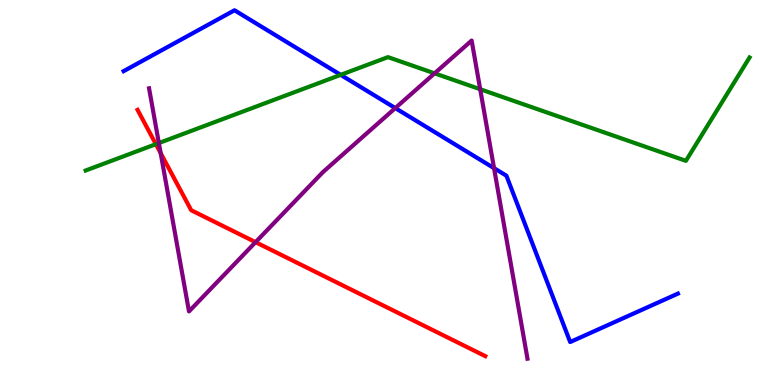[{'lines': ['blue', 'red'], 'intersections': []}, {'lines': ['green', 'red'], 'intersections': [{'x': 2.01, 'y': 6.26}]}, {'lines': ['purple', 'red'], 'intersections': [{'x': 2.07, 'y': 6.02}, {'x': 3.3, 'y': 3.71}]}, {'lines': ['blue', 'green'], 'intersections': [{'x': 4.4, 'y': 8.06}]}, {'lines': ['blue', 'purple'], 'intersections': [{'x': 5.1, 'y': 7.19}, {'x': 6.37, 'y': 5.63}]}, {'lines': ['green', 'purple'], 'intersections': [{'x': 2.05, 'y': 6.28}, {'x': 5.61, 'y': 8.09}, {'x': 6.2, 'y': 7.68}]}]